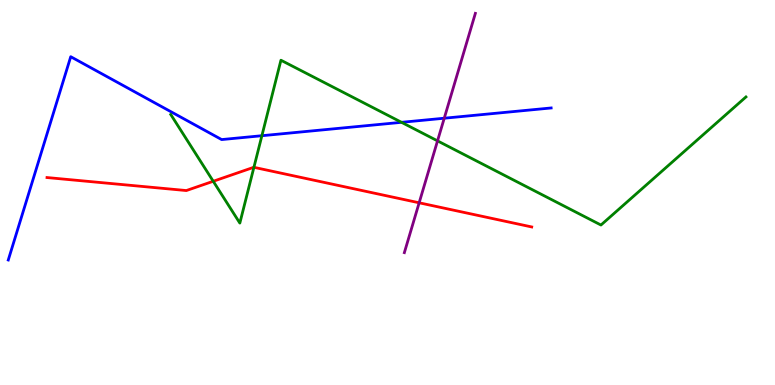[{'lines': ['blue', 'red'], 'intersections': []}, {'lines': ['green', 'red'], 'intersections': [{'x': 2.75, 'y': 5.29}, {'x': 3.28, 'y': 5.65}]}, {'lines': ['purple', 'red'], 'intersections': [{'x': 5.41, 'y': 4.73}]}, {'lines': ['blue', 'green'], 'intersections': [{'x': 3.38, 'y': 6.47}, {'x': 5.18, 'y': 6.82}]}, {'lines': ['blue', 'purple'], 'intersections': [{'x': 5.73, 'y': 6.93}]}, {'lines': ['green', 'purple'], 'intersections': [{'x': 5.65, 'y': 6.34}]}]